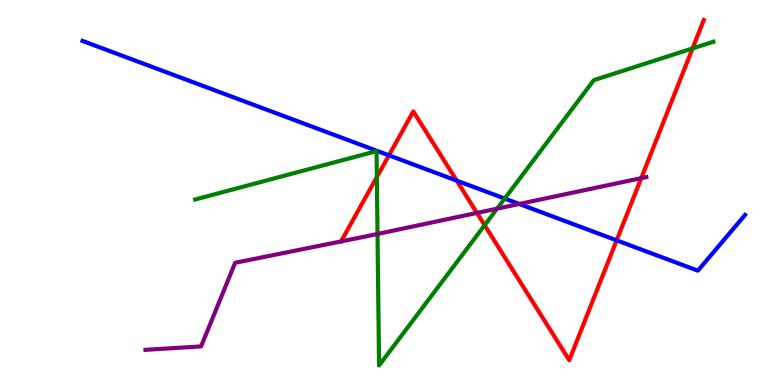[{'lines': ['blue', 'red'], 'intersections': [{'x': 5.02, 'y': 5.97}, {'x': 5.89, 'y': 5.31}, {'x': 7.96, 'y': 3.76}]}, {'lines': ['green', 'red'], 'intersections': [{'x': 4.86, 'y': 5.4}, {'x': 6.25, 'y': 4.15}, {'x': 8.94, 'y': 8.74}]}, {'lines': ['purple', 'red'], 'intersections': [{'x': 6.15, 'y': 4.47}, {'x': 8.27, 'y': 5.37}]}, {'lines': ['blue', 'green'], 'intersections': [{'x': 6.51, 'y': 4.84}]}, {'lines': ['blue', 'purple'], 'intersections': [{'x': 6.7, 'y': 4.7}]}, {'lines': ['green', 'purple'], 'intersections': [{'x': 4.87, 'y': 3.92}, {'x': 6.41, 'y': 4.58}]}]